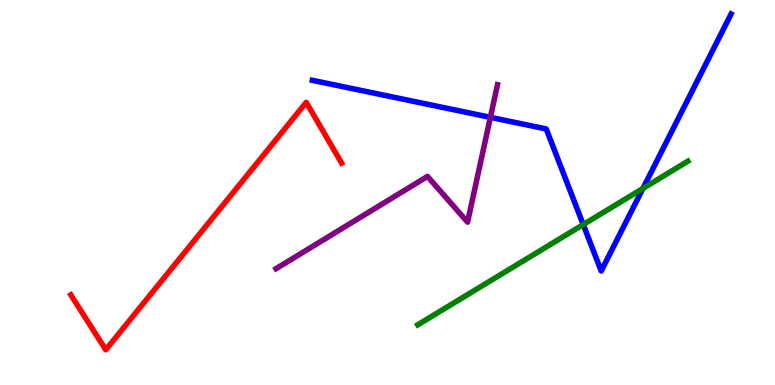[{'lines': ['blue', 'red'], 'intersections': []}, {'lines': ['green', 'red'], 'intersections': []}, {'lines': ['purple', 'red'], 'intersections': []}, {'lines': ['blue', 'green'], 'intersections': [{'x': 7.53, 'y': 4.17}, {'x': 8.3, 'y': 5.11}]}, {'lines': ['blue', 'purple'], 'intersections': [{'x': 6.33, 'y': 6.95}]}, {'lines': ['green', 'purple'], 'intersections': []}]